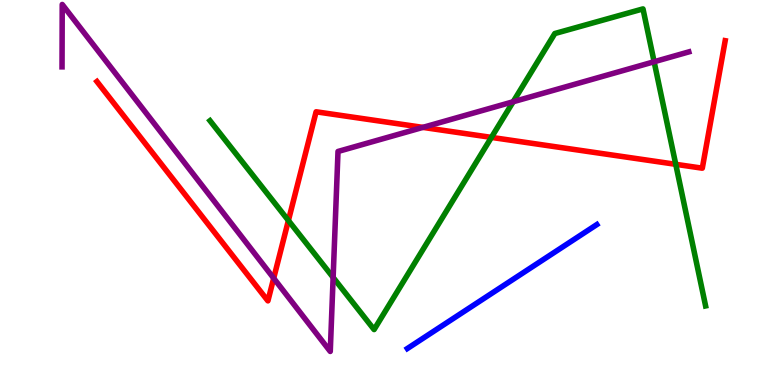[{'lines': ['blue', 'red'], 'intersections': []}, {'lines': ['green', 'red'], 'intersections': [{'x': 3.72, 'y': 4.27}, {'x': 6.34, 'y': 6.43}, {'x': 8.72, 'y': 5.73}]}, {'lines': ['purple', 'red'], 'intersections': [{'x': 3.53, 'y': 2.77}, {'x': 5.46, 'y': 6.69}]}, {'lines': ['blue', 'green'], 'intersections': []}, {'lines': ['blue', 'purple'], 'intersections': []}, {'lines': ['green', 'purple'], 'intersections': [{'x': 4.3, 'y': 2.79}, {'x': 6.62, 'y': 7.36}, {'x': 8.44, 'y': 8.4}]}]